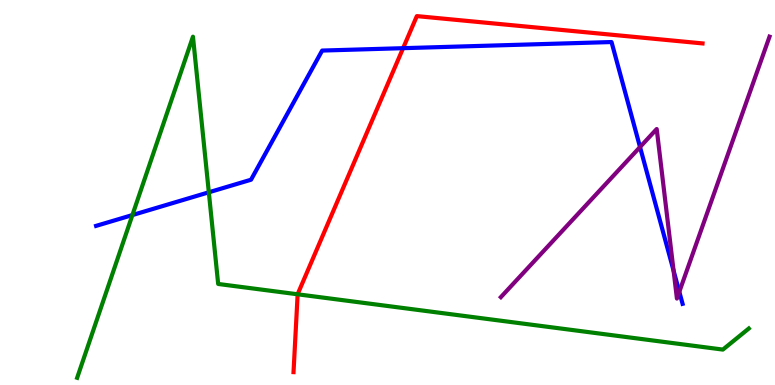[{'lines': ['blue', 'red'], 'intersections': [{'x': 5.2, 'y': 8.75}]}, {'lines': ['green', 'red'], 'intersections': [{'x': 3.84, 'y': 2.36}]}, {'lines': ['purple', 'red'], 'intersections': []}, {'lines': ['blue', 'green'], 'intersections': [{'x': 1.71, 'y': 4.41}, {'x': 2.69, 'y': 5.01}]}, {'lines': ['blue', 'purple'], 'intersections': [{'x': 8.26, 'y': 6.18}, {'x': 8.69, 'y': 2.97}, {'x': 8.77, 'y': 2.42}]}, {'lines': ['green', 'purple'], 'intersections': []}]